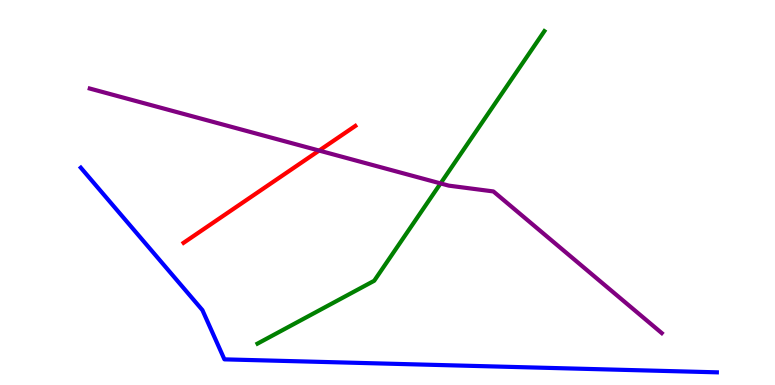[{'lines': ['blue', 'red'], 'intersections': []}, {'lines': ['green', 'red'], 'intersections': []}, {'lines': ['purple', 'red'], 'intersections': [{'x': 4.12, 'y': 6.09}]}, {'lines': ['blue', 'green'], 'intersections': []}, {'lines': ['blue', 'purple'], 'intersections': []}, {'lines': ['green', 'purple'], 'intersections': [{'x': 5.68, 'y': 5.24}]}]